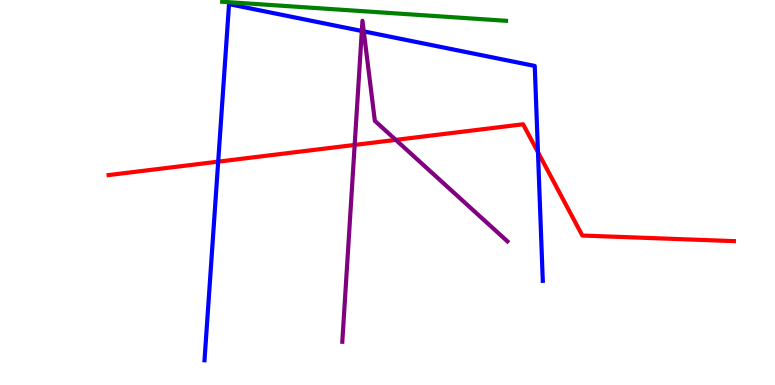[{'lines': ['blue', 'red'], 'intersections': [{'x': 2.82, 'y': 5.8}, {'x': 6.94, 'y': 6.05}]}, {'lines': ['green', 'red'], 'intersections': []}, {'lines': ['purple', 'red'], 'intersections': [{'x': 4.58, 'y': 6.24}, {'x': 5.11, 'y': 6.37}]}, {'lines': ['blue', 'green'], 'intersections': []}, {'lines': ['blue', 'purple'], 'intersections': [{'x': 4.67, 'y': 9.2}, {'x': 4.69, 'y': 9.18}]}, {'lines': ['green', 'purple'], 'intersections': []}]